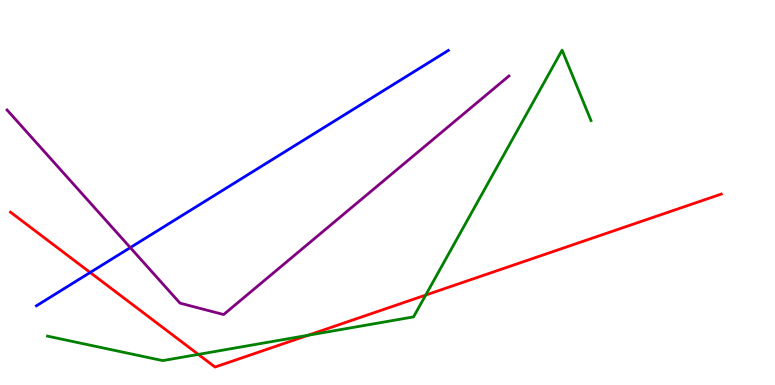[{'lines': ['blue', 'red'], 'intersections': [{'x': 1.16, 'y': 2.92}]}, {'lines': ['green', 'red'], 'intersections': [{'x': 2.56, 'y': 0.795}, {'x': 3.97, 'y': 1.29}, {'x': 5.49, 'y': 2.34}]}, {'lines': ['purple', 'red'], 'intersections': []}, {'lines': ['blue', 'green'], 'intersections': []}, {'lines': ['blue', 'purple'], 'intersections': [{'x': 1.68, 'y': 3.57}]}, {'lines': ['green', 'purple'], 'intersections': []}]